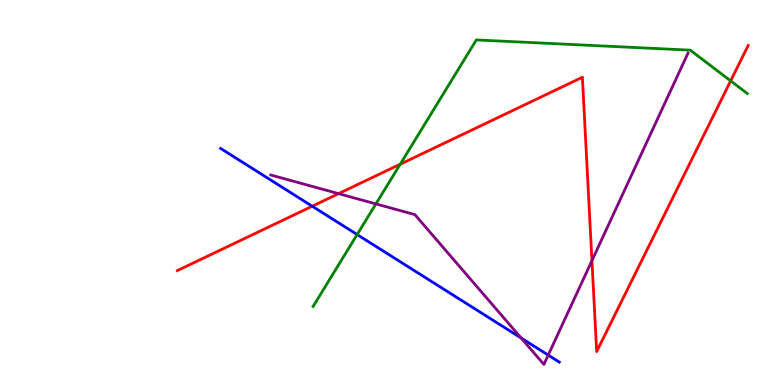[{'lines': ['blue', 'red'], 'intersections': [{'x': 4.03, 'y': 4.64}]}, {'lines': ['green', 'red'], 'intersections': [{'x': 5.16, 'y': 5.73}, {'x': 9.43, 'y': 7.9}]}, {'lines': ['purple', 'red'], 'intersections': [{'x': 4.37, 'y': 4.97}, {'x': 7.64, 'y': 3.23}]}, {'lines': ['blue', 'green'], 'intersections': [{'x': 4.61, 'y': 3.91}]}, {'lines': ['blue', 'purple'], 'intersections': [{'x': 6.72, 'y': 1.22}, {'x': 7.07, 'y': 0.777}]}, {'lines': ['green', 'purple'], 'intersections': [{'x': 4.85, 'y': 4.7}]}]